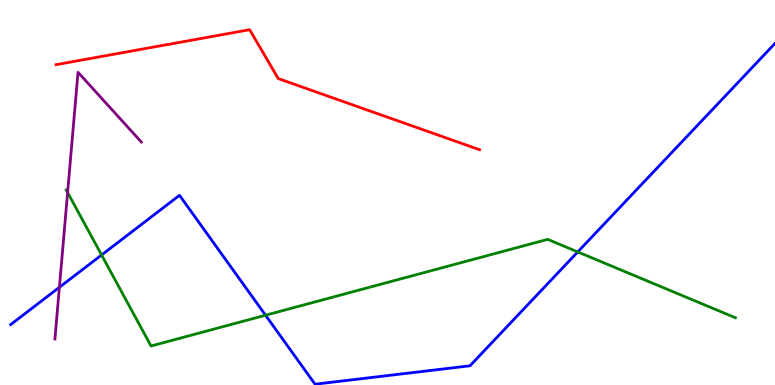[{'lines': ['blue', 'red'], 'intersections': []}, {'lines': ['green', 'red'], 'intersections': []}, {'lines': ['purple', 'red'], 'intersections': []}, {'lines': ['blue', 'green'], 'intersections': [{'x': 1.31, 'y': 3.38}, {'x': 3.43, 'y': 1.81}, {'x': 7.45, 'y': 3.46}]}, {'lines': ['blue', 'purple'], 'intersections': [{'x': 0.766, 'y': 2.54}]}, {'lines': ['green', 'purple'], 'intersections': [{'x': 0.872, 'y': 5.0}]}]